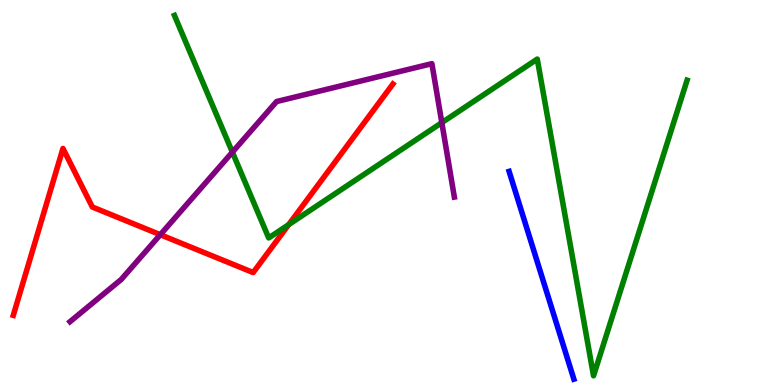[{'lines': ['blue', 'red'], 'intersections': []}, {'lines': ['green', 'red'], 'intersections': [{'x': 3.73, 'y': 4.17}]}, {'lines': ['purple', 'red'], 'intersections': [{'x': 2.07, 'y': 3.9}]}, {'lines': ['blue', 'green'], 'intersections': []}, {'lines': ['blue', 'purple'], 'intersections': []}, {'lines': ['green', 'purple'], 'intersections': [{'x': 3.0, 'y': 6.05}, {'x': 5.7, 'y': 6.81}]}]